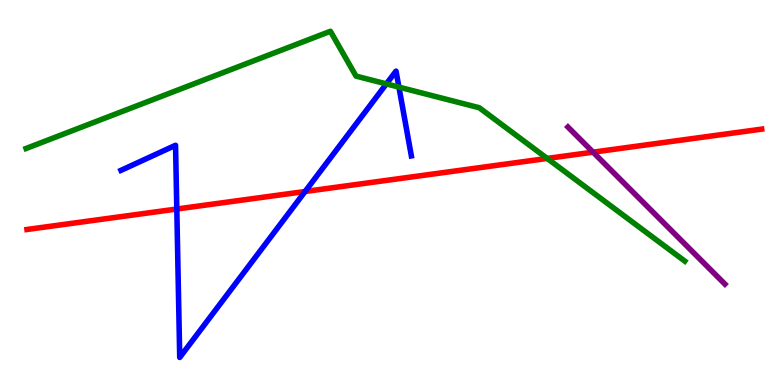[{'lines': ['blue', 'red'], 'intersections': [{'x': 2.28, 'y': 4.57}, {'x': 3.94, 'y': 5.03}]}, {'lines': ['green', 'red'], 'intersections': [{'x': 7.06, 'y': 5.88}]}, {'lines': ['purple', 'red'], 'intersections': [{'x': 7.65, 'y': 6.05}]}, {'lines': ['blue', 'green'], 'intersections': [{'x': 4.99, 'y': 7.82}, {'x': 5.15, 'y': 7.74}]}, {'lines': ['blue', 'purple'], 'intersections': []}, {'lines': ['green', 'purple'], 'intersections': []}]